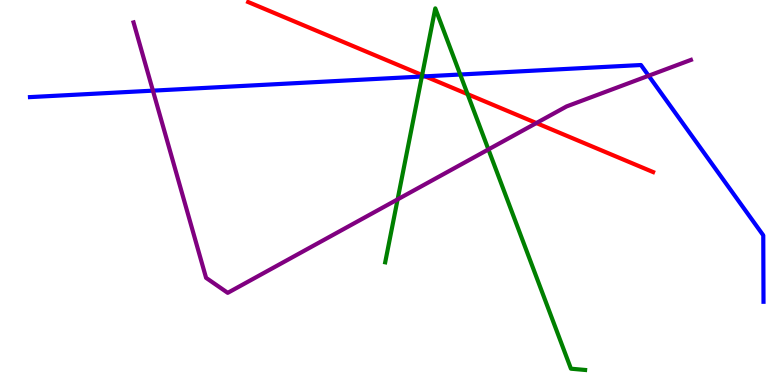[{'lines': ['blue', 'red'], 'intersections': [{'x': 5.49, 'y': 8.02}]}, {'lines': ['green', 'red'], 'intersections': [{'x': 5.45, 'y': 8.05}, {'x': 6.03, 'y': 7.55}]}, {'lines': ['purple', 'red'], 'intersections': [{'x': 6.92, 'y': 6.8}]}, {'lines': ['blue', 'green'], 'intersections': [{'x': 5.44, 'y': 8.01}, {'x': 5.94, 'y': 8.06}]}, {'lines': ['blue', 'purple'], 'intersections': [{'x': 1.97, 'y': 7.65}, {'x': 8.37, 'y': 8.03}]}, {'lines': ['green', 'purple'], 'intersections': [{'x': 5.13, 'y': 4.82}, {'x': 6.3, 'y': 6.12}]}]